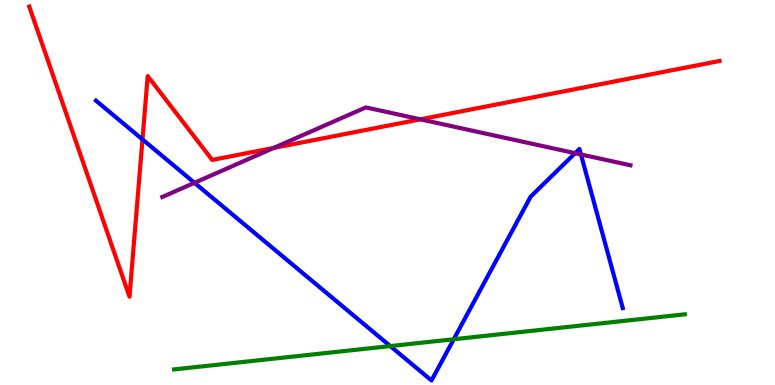[{'lines': ['blue', 'red'], 'intersections': [{'x': 1.84, 'y': 6.38}]}, {'lines': ['green', 'red'], 'intersections': []}, {'lines': ['purple', 'red'], 'intersections': [{'x': 3.53, 'y': 6.16}, {'x': 5.42, 'y': 6.9}]}, {'lines': ['blue', 'green'], 'intersections': [{'x': 5.04, 'y': 1.01}, {'x': 5.85, 'y': 1.19}]}, {'lines': ['blue', 'purple'], 'intersections': [{'x': 2.51, 'y': 5.25}, {'x': 7.42, 'y': 6.02}, {'x': 7.5, 'y': 5.99}]}, {'lines': ['green', 'purple'], 'intersections': []}]